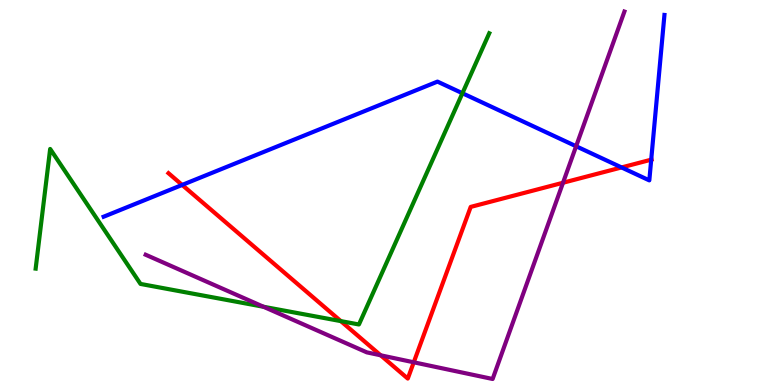[{'lines': ['blue', 'red'], 'intersections': [{'x': 2.35, 'y': 5.2}, {'x': 8.02, 'y': 5.65}, {'x': 8.4, 'y': 5.85}]}, {'lines': ['green', 'red'], 'intersections': [{'x': 4.4, 'y': 1.66}]}, {'lines': ['purple', 'red'], 'intersections': [{'x': 4.91, 'y': 0.772}, {'x': 5.34, 'y': 0.59}, {'x': 7.26, 'y': 5.25}]}, {'lines': ['blue', 'green'], 'intersections': [{'x': 5.97, 'y': 7.58}]}, {'lines': ['blue', 'purple'], 'intersections': [{'x': 7.43, 'y': 6.2}]}, {'lines': ['green', 'purple'], 'intersections': [{'x': 3.4, 'y': 2.03}]}]